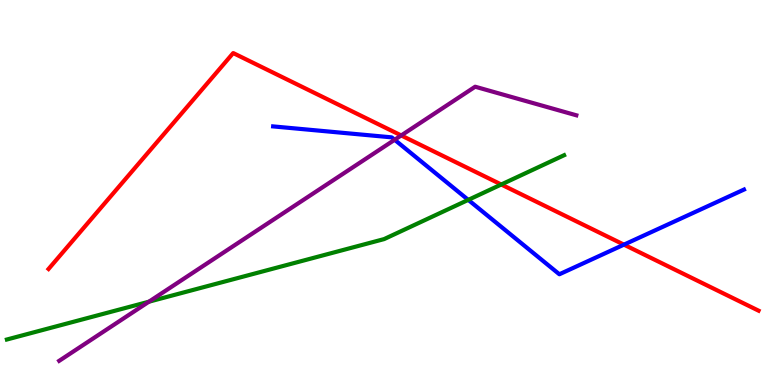[{'lines': ['blue', 'red'], 'intersections': [{'x': 8.05, 'y': 3.65}]}, {'lines': ['green', 'red'], 'intersections': [{'x': 6.47, 'y': 5.21}]}, {'lines': ['purple', 'red'], 'intersections': [{'x': 5.18, 'y': 6.48}]}, {'lines': ['blue', 'green'], 'intersections': [{'x': 6.04, 'y': 4.81}]}, {'lines': ['blue', 'purple'], 'intersections': [{'x': 5.09, 'y': 6.37}]}, {'lines': ['green', 'purple'], 'intersections': [{'x': 1.92, 'y': 2.16}]}]